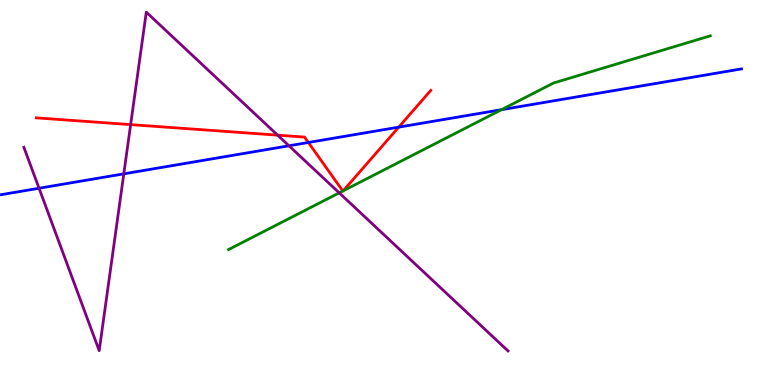[{'lines': ['blue', 'red'], 'intersections': [{'x': 3.98, 'y': 6.3}, {'x': 5.15, 'y': 6.7}]}, {'lines': ['green', 'red'], 'intersections': [{'x': 4.42, 'y': 5.04}, {'x': 4.43, 'y': 5.04}]}, {'lines': ['purple', 'red'], 'intersections': [{'x': 1.69, 'y': 6.76}, {'x': 3.58, 'y': 6.49}]}, {'lines': ['blue', 'green'], 'intersections': [{'x': 6.47, 'y': 7.15}]}, {'lines': ['blue', 'purple'], 'intersections': [{'x': 0.504, 'y': 5.11}, {'x': 1.6, 'y': 5.48}, {'x': 3.73, 'y': 6.21}]}, {'lines': ['green', 'purple'], 'intersections': [{'x': 4.38, 'y': 4.99}]}]